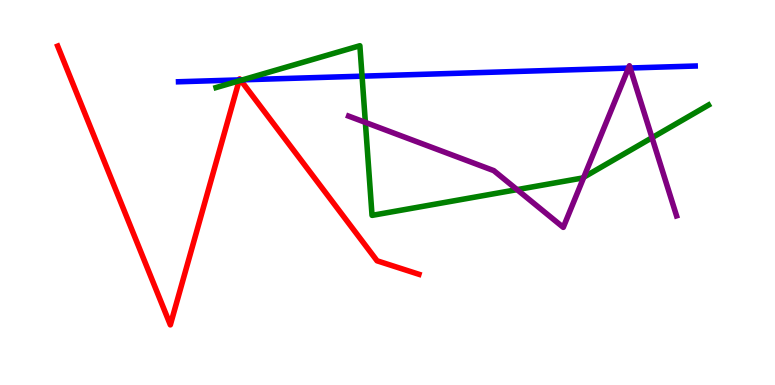[{'lines': ['blue', 'red'], 'intersections': [{'x': 3.09, 'y': 7.92}, {'x': 3.1, 'y': 7.93}]}, {'lines': ['green', 'red'], 'intersections': [{'x': 3.08, 'y': 7.9}, {'x': 3.11, 'y': 7.91}]}, {'lines': ['purple', 'red'], 'intersections': []}, {'lines': ['blue', 'green'], 'intersections': [{'x': 3.13, 'y': 7.93}, {'x': 4.67, 'y': 8.02}]}, {'lines': ['blue', 'purple'], 'intersections': [{'x': 8.11, 'y': 8.23}, {'x': 8.13, 'y': 8.23}]}, {'lines': ['green', 'purple'], 'intersections': [{'x': 4.71, 'y': 6.82}, {'x': 6.67, 'y': 5.07}, {'x': 7.53, 'y': 5.4}, {'x': 8.41, 'y': 6.42}]}]